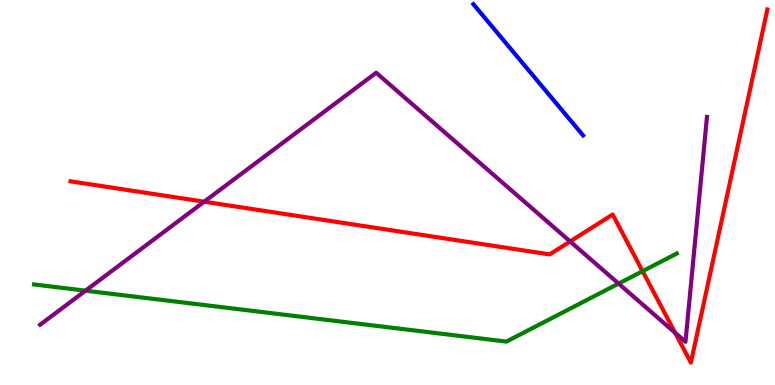[{'lines': ['blue', 'red'], 'intersections': []}, {'lines': ['green', 'red'], 'intersections': [{'x': 8.29, 'y': 2.96}]}, {'lines': ['purple', 'red'], 'intersections': [{'x': 2.63, 'y': 4.76}, {'x': 7.36, 'y': 3.73}, {'x': 8.71, 'y': 1.36}]}, {'lines': ['blue', 'green'], 'intersections': []}, {'lines': ['blue', 'purple'], 'intersections': []}, {'lines': ['green', 'purple'], 'intersections': [{'x': 1.1, 'y': 2.45}, {'x': 7.98, 'y': 2.63}]}]